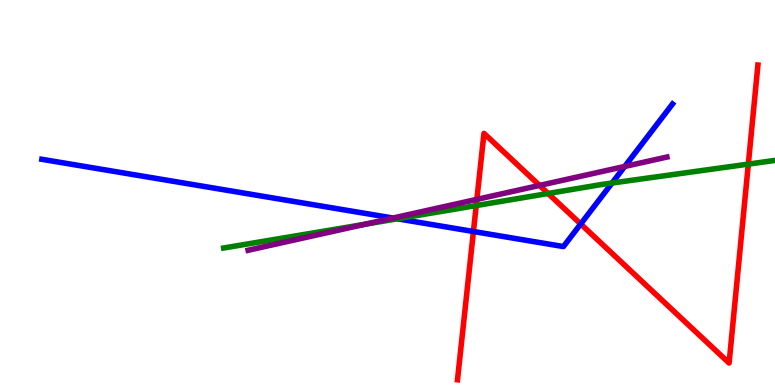[{'lines': ['blue', 'red'], 'intersections': [{'x': 6.11, 'y': 3.99}, {'x': 7.49, 'y': 4.18}]}, {'lines': ['green', 'red'], 'intersections': [{'x': 6.14, 'y': 4.66}, {'x': 7.07, 'y': 4.97}, {'x': 9.66, 'y': 5.74}]}, {'lines': ['purple', 'red'], 'intersections': [{'x': 6.15, 'y': 4.82}, {'x': 6.96, 'y': 5.18}]}, {'lines': ['blue', 'green'], 'intersections': [{'x': 5.13, 'y': 4.32}, {'x': 7.9, 'y': 5.25}]}, {'lines': ['blue', 'purple'], 'intersections': [{'x': 5.07, 'y': 4.34}, {'x': 8.06, 'y': 5.68}]}, {'lines': ['green', 'purple'], 'intersections': [{'x': 4.71, 'y': 4.18}]}]